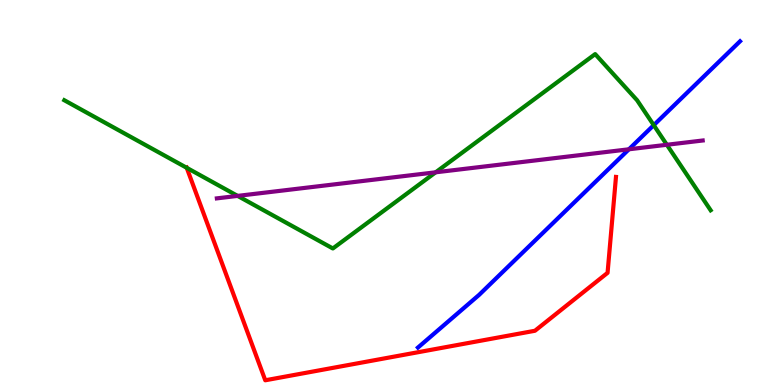[{'lines': ['blue', 'red'], 'intersections': []}, {'lines': ['green', 'red'], 'intersections': [{'x': 2.41, 'y': 5.64}]}, {'lines': ['purple', 'red'], 'intersections': []}, {'lines': ['blue', 'green'], 'intersections': [{'x': 8.44, 'y': 6.75}]}, {'lines': ['blue', 'purple'], 'intersections': [{'x': 8.12, 'y': 6.12}]}, {'lines': ['green', 'purple'], 'intersections': [{'x': 3.07, 'y': 4.91}, {'x': 5.62, 'y': 5.52}, {'x': 8.6, 'y': 6.24}]}]